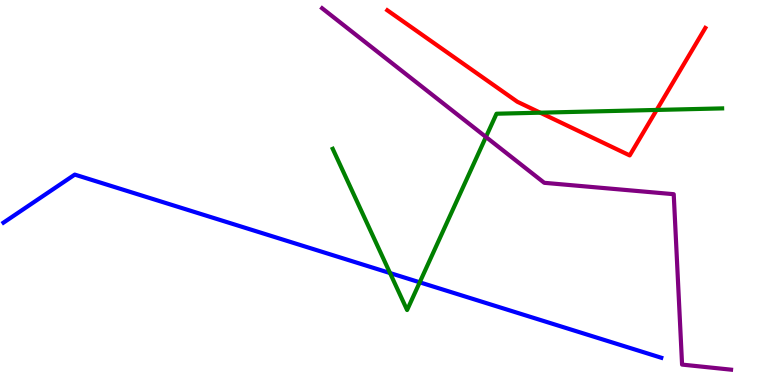[{'lines': ['blue', 'red'], 'intersections': []}, {'lines': ['green', 'red'], 'intersections': [{'x': 6.97, 'y': 7.07}, {'x': 8.47, 'y': 7.14}]}, {'lines': ['purple', 'red'], 'intersections': []}, {'lines': ['blue', 'green'], 'intersections': [{'x': 5.03, 'y': 2.91}, {'x': 5.42, 'y': 2.67}]}, {'lines': ['blue', 'purple'], 'intersections': []}, {'lines': ['green', 'purple'], 'intersections': [{'x': 6.27, 'y': 6.44}]}]